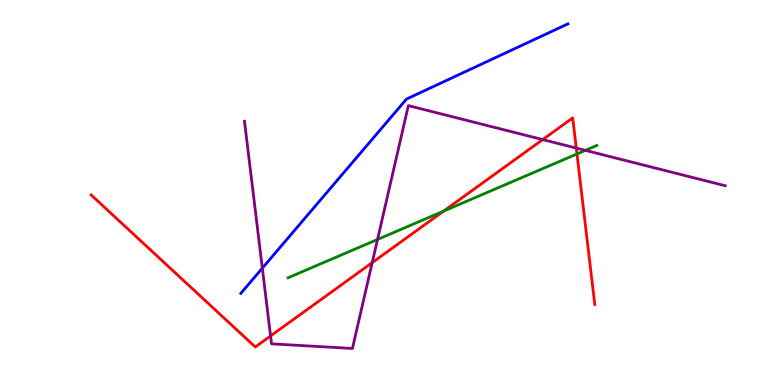[{'lines': ['blue', 'red'], 'intersections': []}, {'lines': ['green', 'red'], 'intersections': [{'x': 5.72, 'y': 4.52}, {'x': 7.44, 'y': 6.0}]}, {'lines': ['purple', 'red'], 'intersections': [{'x': 3.49, 'y': 1.27}, {'x': 4.8, 'y': 3.18}, {'x': 7.0, 'y': 6.37}, {'x': 7.44, 'y': 6.15}]}, {'lines': ['blue', 'green'], 'intersections': []}, {'lines': ['blue', 'purple'], 'intersections': [{'x': 3.38, 'y': 3.03}]}, {'lines': ['green', 'purple'], 'intersections': [{'x': 4.87, 'y': 3.78}, {'x': 7.55, 'y': 6.09}]}]